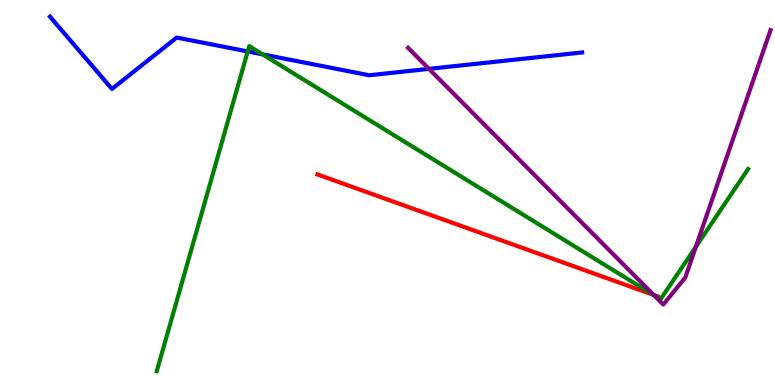[{'lines': ['blue', 'red'], 'intersections': []}, {'lines': ['green', 'red'], 'intersections': [{'x': 8.43, 'y': 2.34}]}, {'lines': ['purple', 'red'], 'intersections': [{'x': 8.43, 'y': 2.34}]}, {'lines': ['blue', 'green'], 'intersections': [{'x': 3.2, 'y': 8.66}, {'x': 3.39, 'y': 8.59}]}, {'lines': ['blue', 'purple'], 'intersections': [{'x': 5.53, 'y': 8.21}]}, {'lines': ['green', 'purple'], 'intersections': [{'x': 8.44, 'y': 2.33}, {'x': 8.98, 'y': 3.59}]}]